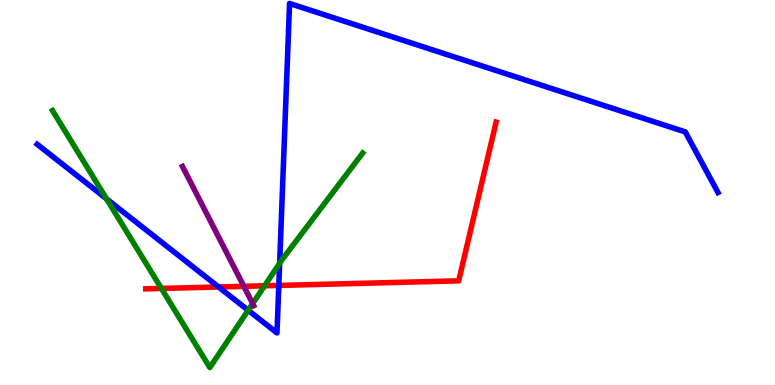[{'lines': ['blue', 'red'], 'intersections': [{'x': 2.82, 'y': 2.55}, {'x': 3.6, 'y': 2.59}]}, {'lines': ['green', 'red'], 'intersections': [{'x': 2.08, 'y': 2.51}, {'x': 3.41, 'y': 2.58}]}, {'lines': ['purple', 'red'], 'intersections': [{'x': 3.15, 'y': 2.56}]}, {'lines': ['blue', 'green'], 'intersections': [{'x': 1.37, 'y': 4.84}, {'x': 3.2, 'y': 1.94}, {'x': 3.61, 'y': 3.16}]}, {'lines': ['blue', 'purple'], 'intersections': []}, {'lines': ['green', 'purple'], 'intersections': [{'x': 3.26, 'y': 2.12}]}]